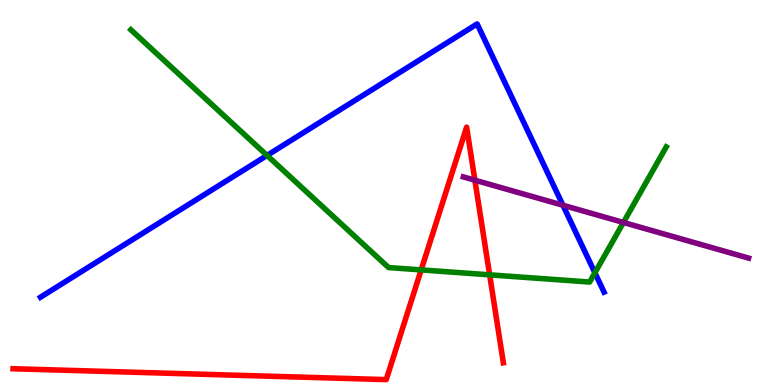[{'lines': ['blue', 'red'], 'intersections': []}, {'lines': ['green', 'red'], 'intersections': [{'x': 5.43, 'y': 2.99}, {'x': 6.32, 'y': 2.86}]}, {'lines': ['purple', 'red'], 'intersections': [{'x': 6.13, 'y': 5.32}]}, {'lines': ['blue', 'green'], 'intersections': [{'x': 3.45, 'y': 5.96}, {'x': 7.68, 'y': 2.91}]}, {'lines': ['blue', 'purple'], 'intersections': [{'x': 7.26, 'y': 4.67}]}, {'lines': ['green', 'purple'], 'intersections': [{'x': 8.04, 'y': 4.22}]}]